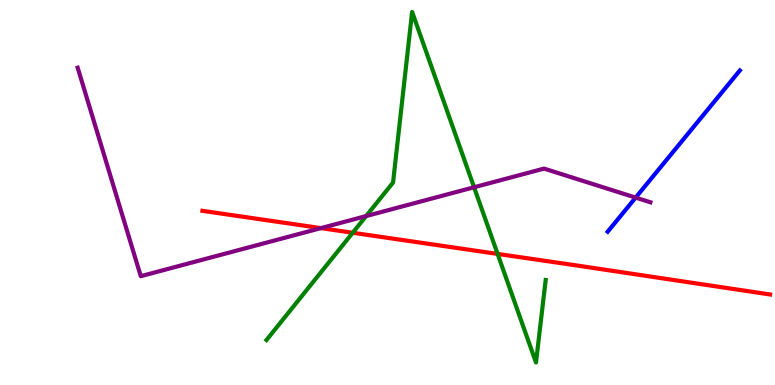[{'lines': ['blue', 'red'], 'intersections': []}, {'lines': ['green', 'red'], 'intersections': [{'x': 4.55, 'y': 3.95}, {'x': 6.42, 'y': 3.4}]}, {'lines': ['purple', 'red'], 'intersections': [{'x': 4.14, 'y': 4.07}]}, {'lines': ['blue', 'green'], 'intersections': []}, {'lines': ['blue', 'purple'], 'intersections': [{'x': 8.2, 'y': 4.87}]}, {'lines': ['green', 'purple'], 'intersections': [{'x': 4.72, 'y': 4.39}, {'x': 6.12, 'y': 5.14}]}]